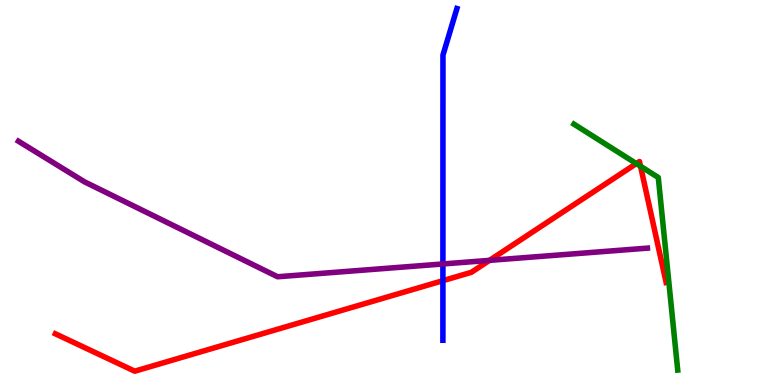[{'lines': ['blue', 'red'], 'intersections': [{'x': 5.71, 'y': 2.71}]}, {'lines': ['green', 'red'], 'intersections': [{'x': 8.21, 'y': 5.75}, {'x': 8.26, 'y': 5.68}]}, {'lines': ['purple', 'red'], 'intersections': [{'x': 6.32, 'y': 3.24}]}, {'lines': ['blue', 'green'], 'intersections': []}, {'lines': ['blue', 'purple'], 'intersections': [{'x': 5.72, 'y': 3.14}]}, {'lines': ['green', 'purple'], 'intersections': []}]